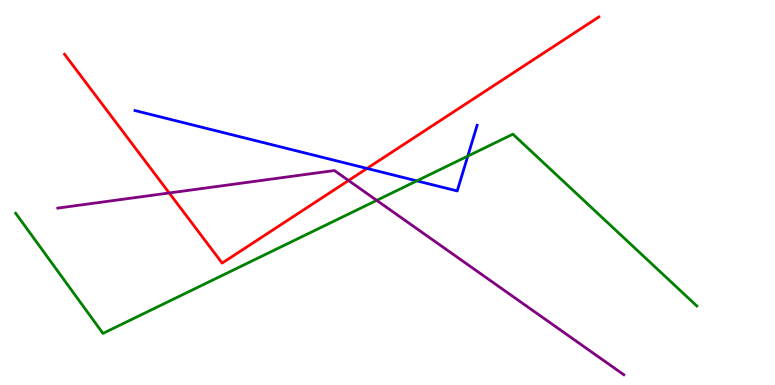[{'lines': ['blue', 'red'], 'intersections': [{'x': 4.74, 'y': 5.62}]}, {'lines': ['green', 'red'], 'intersections': []}, {'lines': ['purple', 'red'], 'intersections': [{'x': 2.18, 'y': 4.99}, {'x': 4.5, 'y': 5.31}]}, {'lines': ['blue', 'green'], 'intersections': [{'x': 5.38, 'y': 5.3}, {'x': 6.04, 'y': 5.95}]}, {'lines': ['blue', 'purple'], 'intersections': []}, {'lines': ['green', 'purple'], 'intersections': [{'x': 4.86, 'y': 4.8}]}]